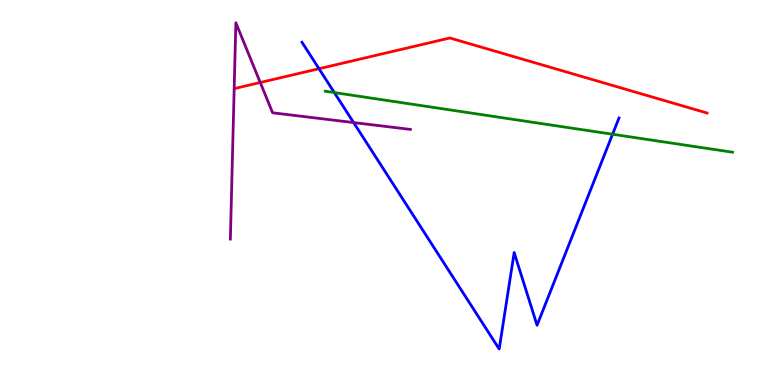[{'lines': ['blue', 'red'], 'intersections': [{'x': 4.12, 'y': 8.22}]}, {'lines': ['green', 'red'], 'intersections': []}, {'lines': ['purple', 'red'], 'intersections': [{'x': 3.36, 'y': 7.86}]}, {'lines': ['blue', 'green'], 'intersections': [{'x': 4.31, 'y': 7.6}, {'x': 7.9, 'y': 6.51}]}, {'lines': ['blue', 'purple'], 'intersections': [{'x': 4.56, 'y': 6.82}]}, {'lines': ['green', 'purple'], 'intersections': []}]